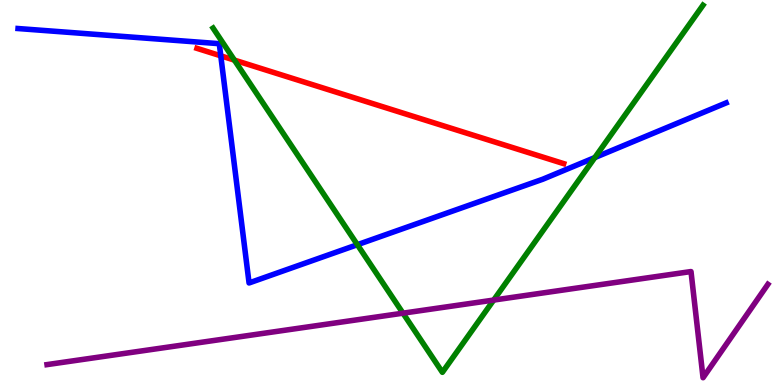[{'lines': ['blue', 'red'], 'intersections': [{'x': 2.85, 'y': 8.55}]}, {'lines': ['green', 'red'], 'intersections': [{'x': 3.02, 'y': 8.44}]}, {'lines': ['purple', 'red'], 'intersections': []}, {'lines': ['blue', 'green'], 'intersections': [{'x': 4.61, 'y': 3.64}, {'x': 7.68, 'y': 5.91}]}, {'lines': ['blue', 'purple'], 'intersections': []}, {'lines': ['green', 'purple'], 'intersections': [{'x': 5.2, 'y': 1.87}, {'x': 6.37, 'y': 2.21}]}]